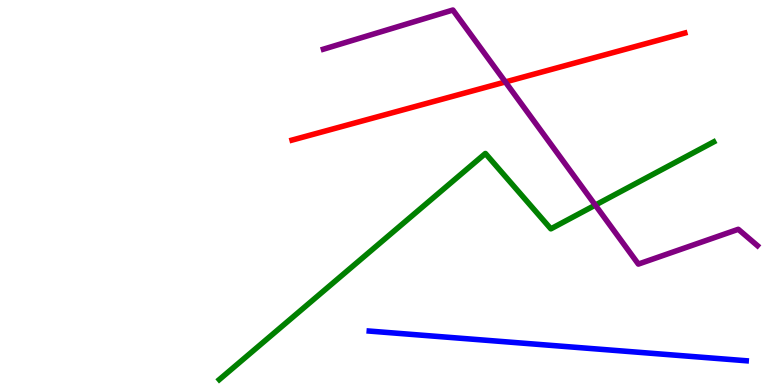[{'lines': ['blue', 'red'], 'intersections': []}, {'lines': ['green', 'red'], 'intersections': []}, {'lines': ['purple', 'red'], 'intersections': [{'x': 6.52, 'y': 7.87}]}, {'lines': ['blue', 'green'], 'intersections': []}, {'lines': ['blue', 'purple'], 'intersections': []}, {'lines': ['green', 'purple'], 'intersections': [{'x': 7.68, 'y': 4.67}]}]